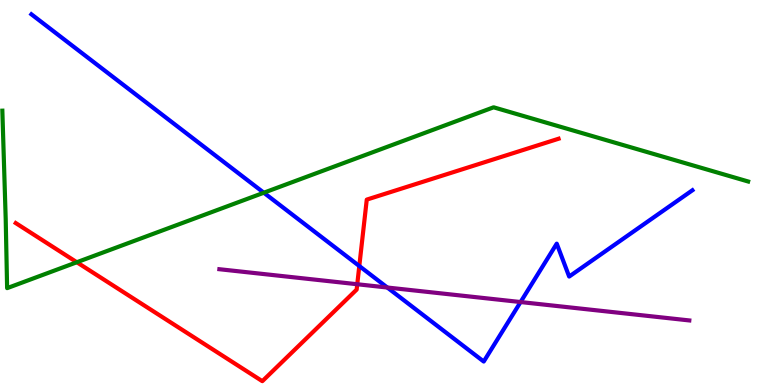[{'lines': ['blue', 'red'], 'intersections': [{'x': 4.64, 'y': 3.09}]}, {'lines': ['green', 'red'], 'intersections': [{'x': 0.991, 'y': 3.19}]}, {'lines': ['purple', 'red'], 'intersections': [{'x': 4.61, 'y': 2.62}]}, {'lines': ['blue', 'green'], 'intersections': [{'x': 3.4, 'y': 4.99}]}, {'lines': ['blue', 'purple'], 'intersections': [{'x': 5.0, 'y': 2.53}, {'x': 6.72, 'y': 2.15}]}, {'lines': ['green', 'purple'], 'intersections': []}]